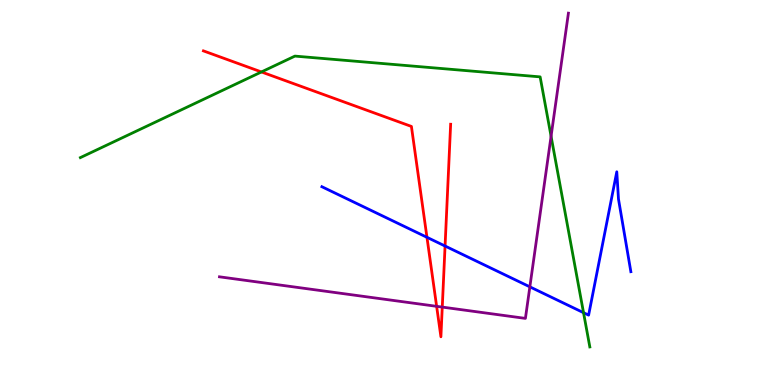[{'lines': ['blue', 'red'], 'intersections': [{'x': 5.51, 'y': 3.84}, {'x': 5.74, 'y': 3.61}]}, {'lines': ['green', 'red'], 'intersections': [{'x': 3.37, 'y': 8.13}]}, {'lines': ['purple', 'red'], 'intersections': [{'x': 5.63, 'y': 2.04}, {'x': 5.71, 'y': 2.02}]}, {'lines': ['blue', 'green'], 'intersections': [{'x': 7.53, 'y': 1.88}]}, {'lines': ['blue', 'purple'], 'intersections': [{'x': 6.84, 'y': 2.55}]}, {'lines': ['green', 'purple'], 'intersections': [{'x': 7.11, 'y': 6.46}]}]